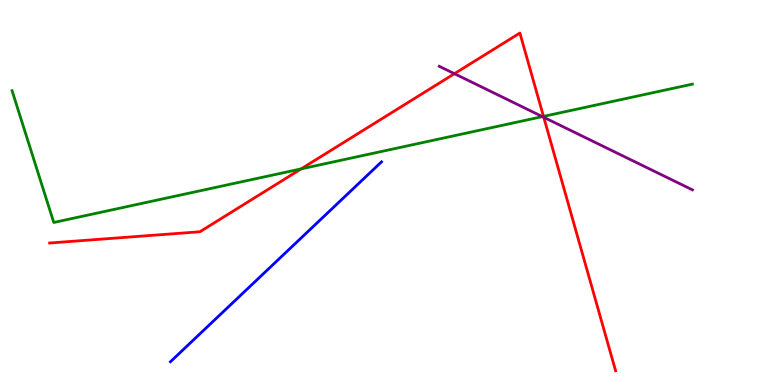[{'lines': ['blue', 'red'], 'intersections': []}, {'lines': ['green', 'red'], 'intersections': [{'x': 3.89, 'y': 5.61}, {'x': 7.01, 'y': 6.98}]}, {'lines': ['purple', 'red'], 'intersections': [{'x': 5.86, 'y': 8.09}, {'x': 7.02, 'y': 6.95}]}, {'lines': ['blue', 'green'], 'intersections': []}, {'lines': ['blue', 'purple'], 'intersections': []}, {'lines': ['green', 'purple'], 'intersections': [{'x': 7.0, 'y': 6.97}]}]